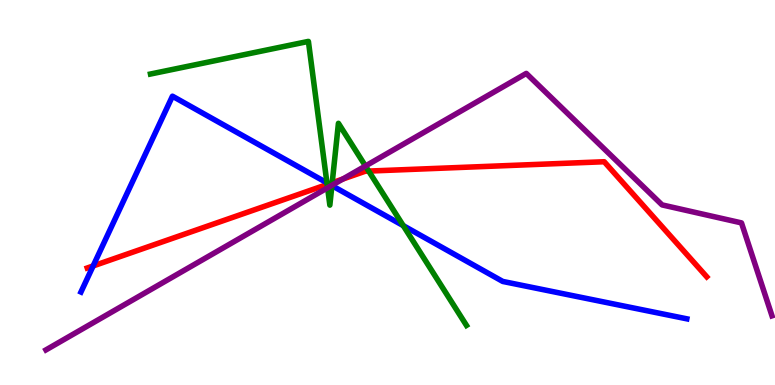[{'lines': ['blue', 'red'], 'intersections': [{'x': 1.2, 'y': 3.09}, {'x': 4.24, 'y': 5.22}]}, {'lines': ['green', 'red'], 'intersections': [{'x': 4.22, 'y': 5.21}, {'x': 4.29, 'y': 5.25}, {'x': 4.76, 'y': 5.56}]}, {'lines': ['purple', 'red'], 'intersections': [{'x': 4.42, 'y': 5.35}]}, {'lines': ['blue', 'green'], 'intersections': [{'x': 4.22, 'y': 5.25}, {'x': 4.28, 'y': 5.18}, {'x': 5.2, 'y': 4.14}]}, {'lines': ['blue', 'purple'], 'intersections': [{'x': 4.28, 'y': 5.18}]}, {'lines': ['green', 'purple'], 'intersections': [{'x': 4.23, 'y': 5.12}, {'x': 4.28, 'y': 5.19}, {'x': 4.72, 'y': 5.69}]}]